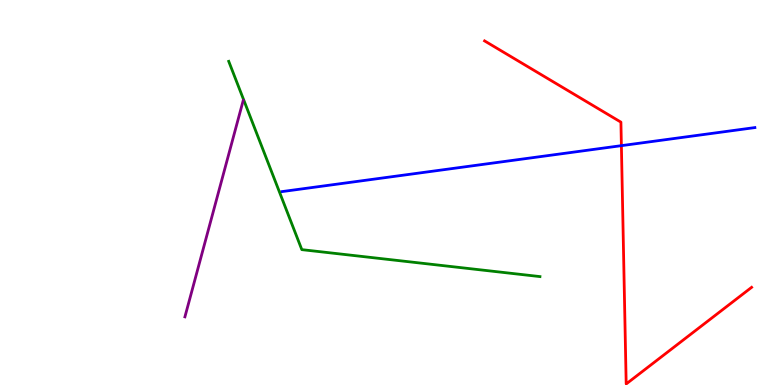[{'lines': ['blue', 'red'], 'intersections': [{'x': 8.02, 'y': 6.22}]}, {'lines': ['green', 'red'], 'intersections': []}, {'lines': ['purple', 'red'], 'intersections': []}, {'lines': ['blue', 'green'], 'intersections': []}, {'lines': ['blue', 'purple'], 'intersections': []}, {'lines': ['green', 'purple'], 'intersections': []}]